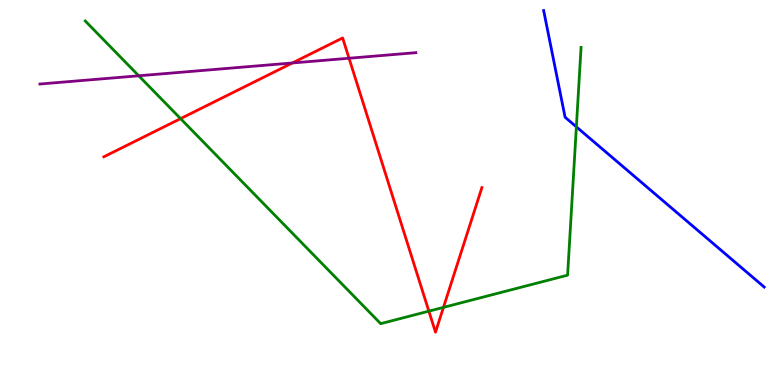[{'lines': ['blue', 'red'], 'intersections': []}, {'lines': ['green', 'red'], 'intersections': [{'x': 2.33, 'y': 6.92}, {'x': 5.53, 'y': 1.92}, {'x': 5.72, 'y': 2.02}]}, {'lines': ['purple', 'red'], 'intersections': [{'x': 3.77, 'y': 8.36}, {'x': 4.5, 'y': 8.49}]}, {'lines': ['blue', 'green'], 'intersections': [{'x': 7.44, 'y': 6.71}]}, {'lines': ['blue', 'purple'], 'intersections': []}, {'lines': ['green', 'purple'], 'intersections': [{'x': 1.79, 'y': 8.03}]}]